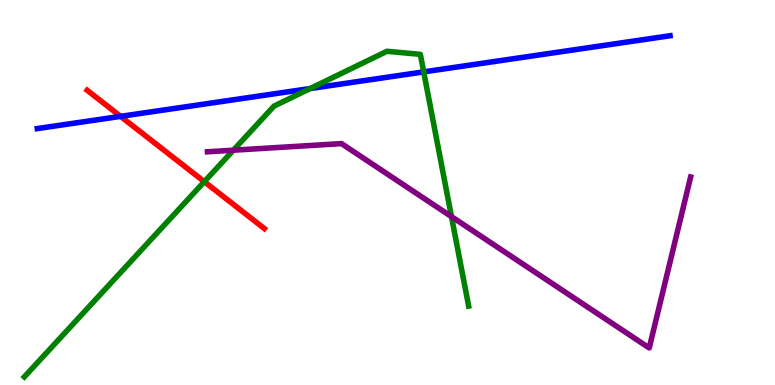[{'lines': ['blue', 'red'], 'intersections': [{'x': 1.56, 'y': 6.98}]}, {'lines': ['green', 'red'], 'intersections': [{'x': 2.64, 'y': 5.28}]}, {'lines': ['purple', 'red'], 'intersections': []}, {'lines': ['blue', 'green'], 'intersections': [{'x': 4.0, 'y': 7.7}, {'x': 5.47, 'y': 8.13}]}, {'lines': ['blue', 'purple'], 'intersections': []}, {'lines': ['green', 'purple'], 'intersections': [{'x': 3.01, 'y': 6.1}, {'x': 5.83, 'y': 4.37}]}]